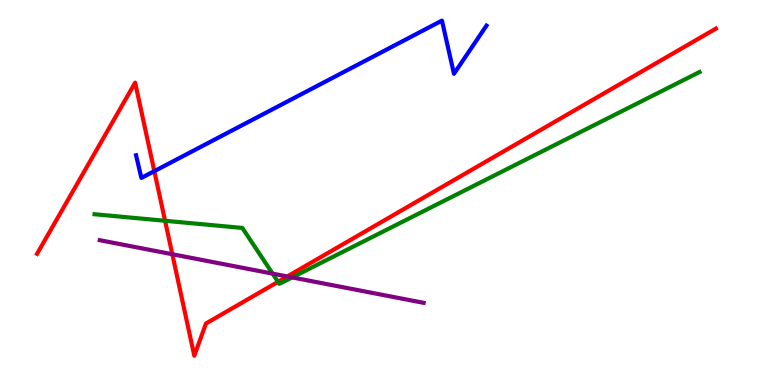[{'lines': ['blue', 'red'], 'intersections': [{'x': 1.99, 'y': 5.55}]}, {'lines': ['green', 'red'], 'intersections': [{'x': 2.13, 'y': 4.27}, {'x': 3.59, 'y': 2.68}]}, {'lines': ['purple', 'red'], 'intersections': [{'x': 2.22, 'y': 3.4}, {'x': 3.71, 'y': 2.82}]}, {'lines': ['blue', 'green'], 'intersections': []}, {'lines': ['blue', 'purple'], 'intersections': []}, {'lines': ['green', 'purple'], 'intersections': [{'x': 3.52, 'y': 2.89}, {'x': 3.77, 'y': 2.79}]}]